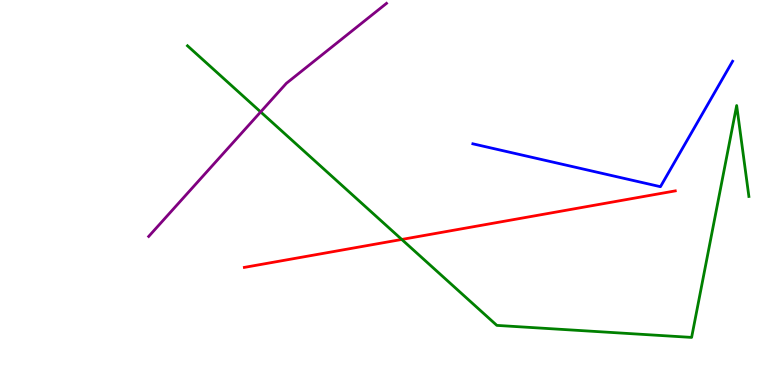[{'lines': ['blue', 'red'], 'intersections': []}, {'lines': ['green', 'red'], 'intersections': [{'x': 5.18, 'y': 3.78}]}, {'lines': ['purple', 'red'], 'intersections': []}, {'lines': ['blue', 'green'], 'intersections': []}, {'lines': ['blue', 'purple'], 'intersections': []}, {'lines': ['green', 'purple'], 'intersections': [{'x': 3.36, 'y': 7.09}]}]